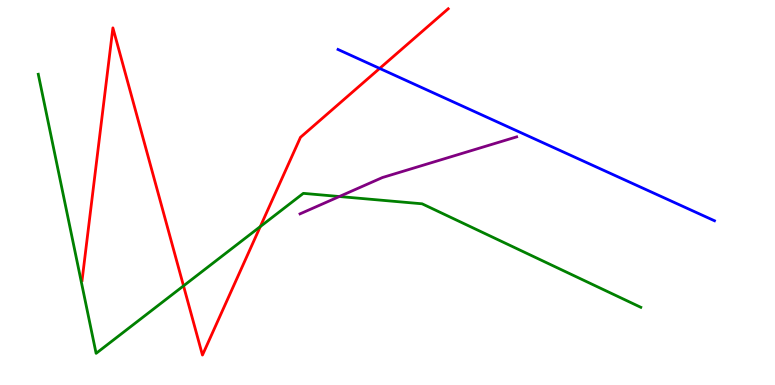[{'lines': ['blue', 'red'], 'intersections': [{'x': 4.9, 'y': 8.22}]}, {'lines': ['green', 'red'], 'intersections': [{'x': 2.37, 'y': 2.57}, {'x': 3.36, 'y': 4.11}]}, {'lines': ['purple', 'red'], 'intersections': []}, {'lines': ['blue', 'green'], 'intersections': []}, {'lines': ['blue', 'purple'], 'intersections': []}, {'lines': ['green', 'purple'], 'intersections': [{'x': 4.38, 'y': 4.9}]}]